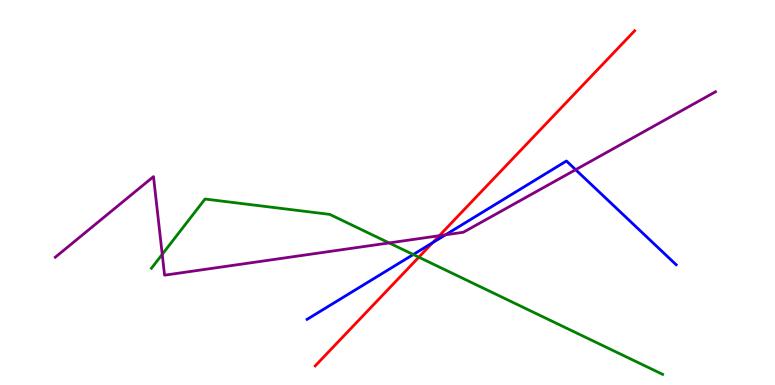[{'lines': ['blue', 'red'], 'intersections': [{'x': 5.58, 'y': 3.7}]}, {'lines': ['green', 'red'], 'intersections': [{'x': 5.4, 'y': 3.32}]}, {'lines': ['purple', 'red'], 'intersections': [{'x': 5.67, 'y': 3.88}]}, {'lines': ['blue', 'green'], 'intersections': [{'x': 5.33, 'y': 3.39}]}, {'lines': ['blue', 'purple'], 'intersections': [{'x': 5.75, 'y': 3.9}, {'x': 7.43, 'y': 5.59}]}, {'lines': ['green', 'purple'], 'intersections': [{'x': 2.09, 'y': 3.39}, {'x': 5.02, 'y': 3.69}]}]